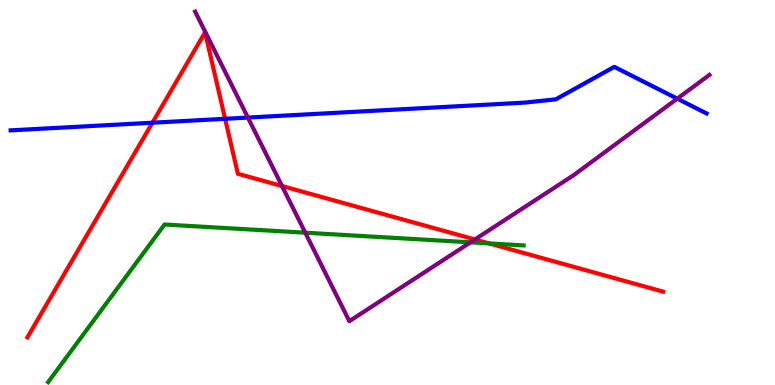[{'lines': ['blue', 'red'], 'intersections': [{'x': 1.97, 'y': 6.81}, {'x': 2.9, 'y': 6.91}]}, {'lines': ['green', 'red'], 'intersections': [{'x': 6.31, 'y': 3.68}]}, {'lines': ['purple', 'red'], 'intersections': [{'x': 3.64, 'y': 5.17}, {'x': 6.13, 'y': 3.78}]}, {'lines': ['blue', 'green'], 'intersections': []}, {'lines': ['blue', 'purple'], 'intersections': [{'x': 3.2, 'y': 6.95}, {'x': 8.74, 'y': 7.44}]}, {'lines': ['green', 'purple'], 'intersections': [{'x': 3.94, 'y': 3.96}, {'x': 6.07, 'y': 3.71}]}]